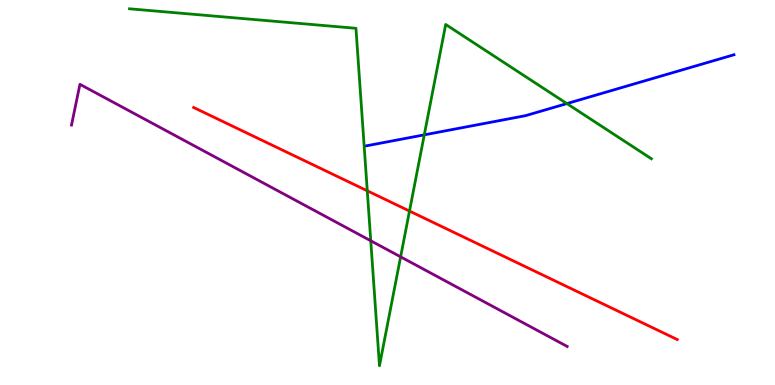[{'lines': ['blue', 'red'], 'intersections': []}, {'lines': ['green', 'red'], 'intersections': [{'x': 4.74, 'y': 5.04}, {'x': 5.28, 'y': 4.52}]}, {'lines': ['purple', 'red'], 'intersections': []}, {'lines': ['blue', 'green'], 'intersections': [{'x': 5.47, 'y': 6.5}, {'x': 7.31, 'y': 7.31}]}, {'lines': ['blue', 'purple'], 'intersections': []}, {'lines': ['green', 'purple'], 'intersections': [{'x': 4.78, 'y': 3.75}, {'x': 5.17, 'y': 3.33}]}]